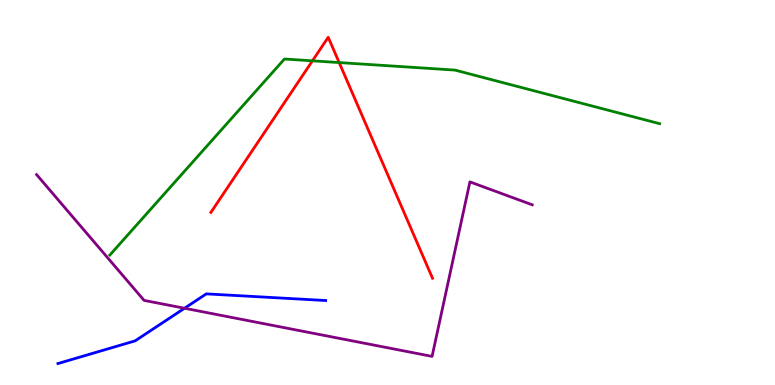[{'lines': ['blue', 'red'], 'intersections': []}, {'lines': ['green', 'red'], 'intersections': [{'x': 4.03, 'y': 8.42}, {'x': 4.38, 'y': 8.37}]}, {'lines': ['purple', 'red'], 'intersections': []}, {'lines': ['blue', 'green'], 'intersections': []}, {'lines': ['blue', 'purple'], 'intersections': [{'x': 2.38, 'y': 1.99}]}, {'lines': ['green', 'purple'], 'intersections': []}]